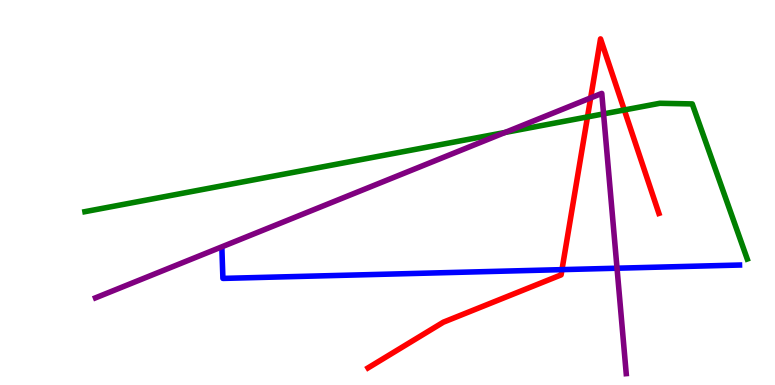[{'lines': ['blue', 'red'], 'intersections': [{'x': 7.25, 'y': 3.0}]}, {'lines': ['green', 'red'], 'intersections': [{'x': 7.58, 'y': 6.96}, {'x': 8.06, 'y': 7.14}]}, {'lines': ['purple', 'red'], 'intersections': [{'x': 7.62, 'y': 7.46}]}, {'lines': ['blue', 'green'], 'intersections': []}, {'lines': ['blue', 'purple'], 'intersections': [{'x': 7.96, 'y': 3.03}]}, {'lines': ['green', 'purple'], 'intersections': [{'x': 6.52, 'y': 6.56}, {'x': 7.79, 'y': 7.04}]}]